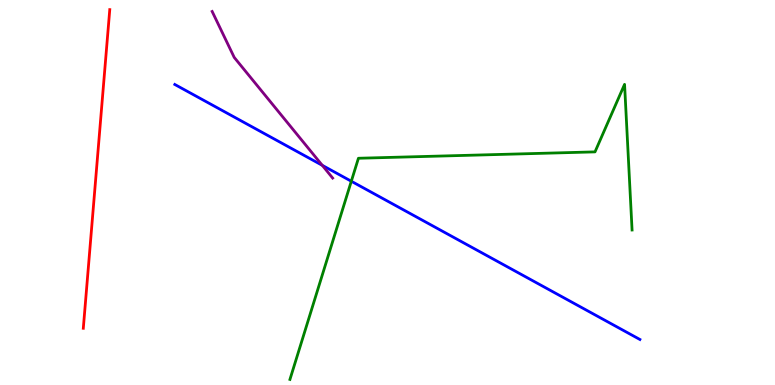[{'lines': ['blue', 'red'], 'intersections': []}, {'lines': ['green', 'red'], 'intersections': []}, {'lines': ['purple', 'red'], 'intersections': []}, {'lines': ['blue', 'green'], 'intersections': [{'x': 4.53, 'y': 5.29}]}, {'lines': ['blue', 'purple'], 'intersections': [{'x': 4.16, 'y': 5.71}]}, {'lines': ['green', 'purple'], 'intersections': []}]